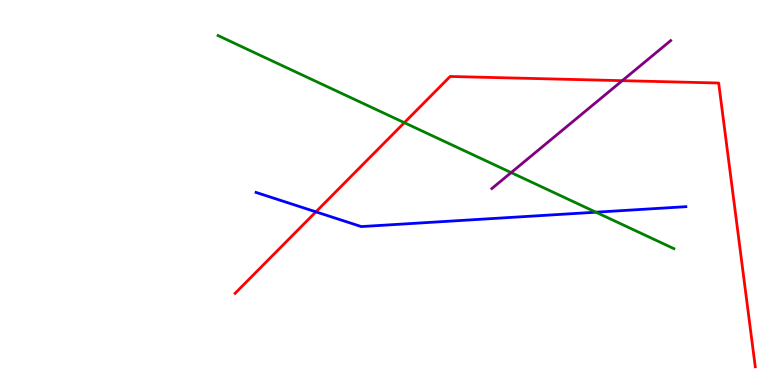[{'lines': ['blue', 'red'], 'intersections': [{'x': 4.08, 'y': 4.5}]}, {'lines': ['green', 'red'], 'intersections': [{'x': 5.22, 'y': 6.81}]}, {'lines': ['purple', 'red'], 'intersections': [{'x': 8.03, 'y': 7.9}]}, {'lines': ['blue', 'green'], 'intersections': [{'x': 7.69, 'y': 4.49}]}, {'lines': ['blue', 'purple'], 'intersections': []}, {'lines': ['green', 'purple'], 'intersections': [{'x': 6.6, 'y': 5.52}]}]